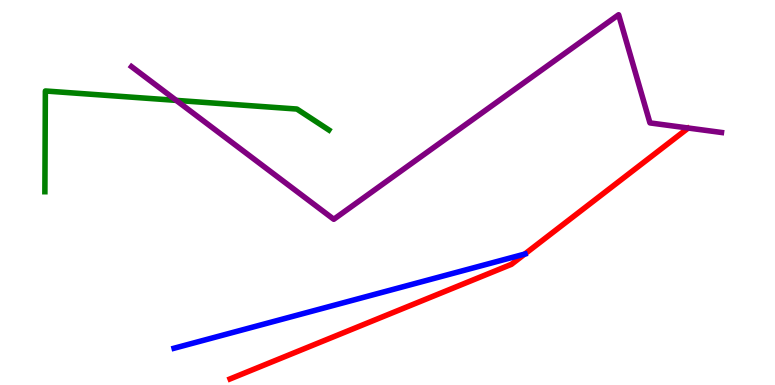[{'lines': ['blue', 'red'], 'intersections': [{'x': 6.77, 'y': 3.4}]}, {'lines': ['green', 'red'], 'intersections': []}, {'lines': ['purple', 'red'], 'intersections': []}, {'lines': ['blue', 'green'], 'intersections': []}, {'lines': ['blue', 'purple'], 'intersections': []}, {'lines': ['green', 'purple'], 'intersections': [{'x': 2.27, 'y': 7.39}]}]